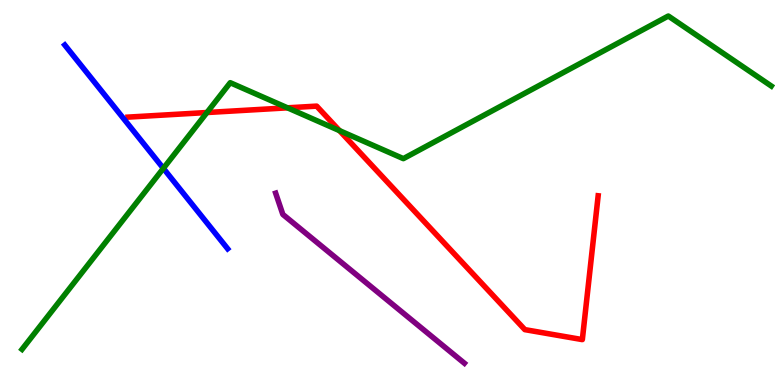[{'lines': ['blue', 'red'], 'intersections': []}, {'lines': ['green', 'red'], 'intersections': [{'x': 2.67, 'y': 7.08}, {'x': 3.71, 'y': 7.2}, {'x': 4.38, 'y': 6.61}]}, {'lines': ['purple', 'red'], 'intersections': []}, {'lines': ['blue', 'green'], 'intersections': [{'x': 2.11, 'y': 5.63}]}, {'lines': ['blue', 'purple'], 'intersections': []}, {'lines': ['green', 'purple'], 'intersections': []}]